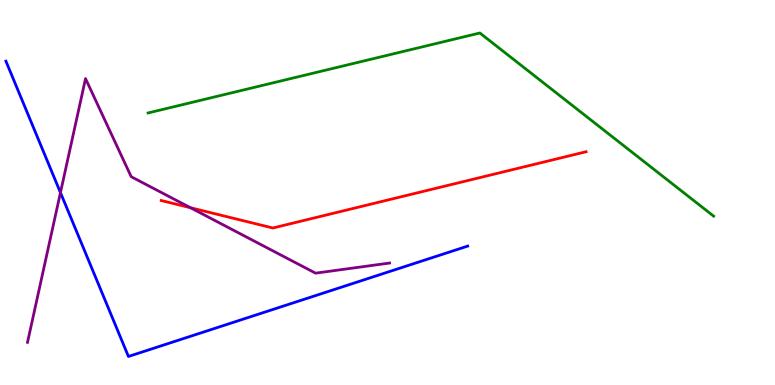[{'lines': ['blue', 'red'], 'intersections': []}, {'lines': ['green', 'red'], 'intersections': []}, {'lines': ['purple', 'red'], 'intersections': [{'x': 2.46, 'y': 4.61}]}, {'lines': ['blue', 'green'], 'intersections': []}, {'lines': ['blue', 'purple'], 'intersections': [{'x': 0.78, 'y': 5.0}]}, {'lines': ['green', 'purple'], 'intersections': []}]